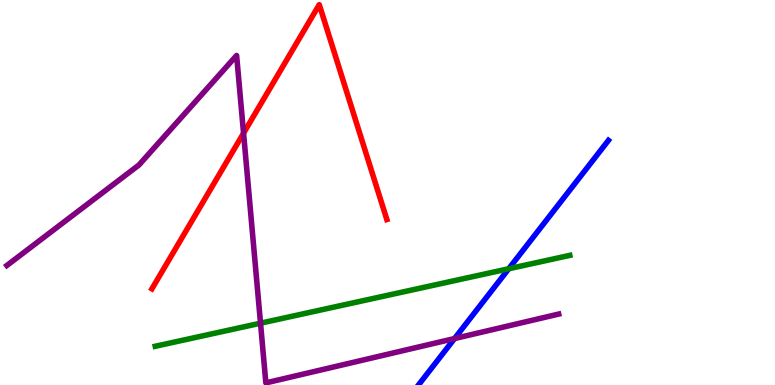[{'lines': ['blue', 'red'], 'intersections': []}, {'lines': ['green', 'red'], 'intersections': []}, {'lines': ['purple', 'red'], 'intersections': [{'x': 3.14, 'y': 6.54}]}, {'lines': ['blue', 'green'], 'intersections': [{'x': 6.56, 'y': 3.02}]}, {'lines': ['blue', 'purple'], 'intersections': [{'x': 5.86, 'y': 1.21}]}, {'lines': ['green', 'purple'], 'intersections': [{'x': 3.36, 'y': 1.61}]}]